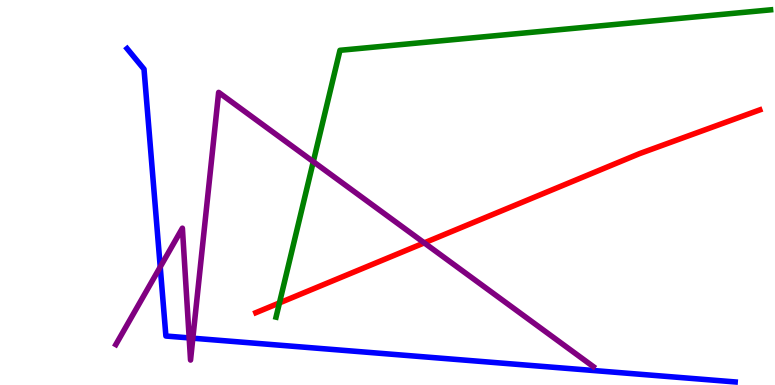[{'lines': ['blue', 'red'], 'intersections': []}, {'lines': ['green', 'red'], 'intersections': [{'x': 3.61, 'y': 2.13}]}, {'lines': ['purple', 'red'], 'intersections': [{'x': 5.47, 'y': 3.69}]}, {'lines': ['blue', 'green'], 'intersections': []}, {'lines': ['blue', 'purple'], 'intersections': [{'x': 2.07, 'y': 3.07}, {'x': 2.44, 'y': 1.22}, {'x': 2.49, 'y': 1.22}]}, {'lines': ['green', 'purple'], 'intersections': [{'x': 4.04, 'y': 5.8}]}]